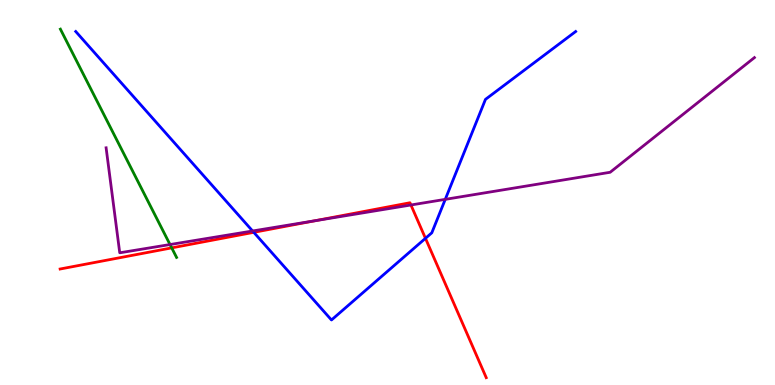[{'lines': ['blue', 'red'], 'intersections': [{'x': 3.27, 'y': 3.97}, {'x': 5.49, 'y': 3.81}]}, {'lines': ['green', 'red'], 'intersections': [{'x': 2.22, 'y': 3.56}]}, {'lines': ['purple', 'red'], 'intersections': [{'x': 4.06, 'y': 4.27}, {'x': 5.3, 'y': 4.68}]}, {'lines': ['blue', 'green'], 'intersections': []}, {'lines': ['blue', 'purple'], 'intersections': [{'x': 3.26, 'y': 4.0}, {'x': 5.75, 'y': 4.82}]}, {'lines': ['green', 'purple'], 'intersections': [{'x': 2.19, 'y': 3.65}]}]